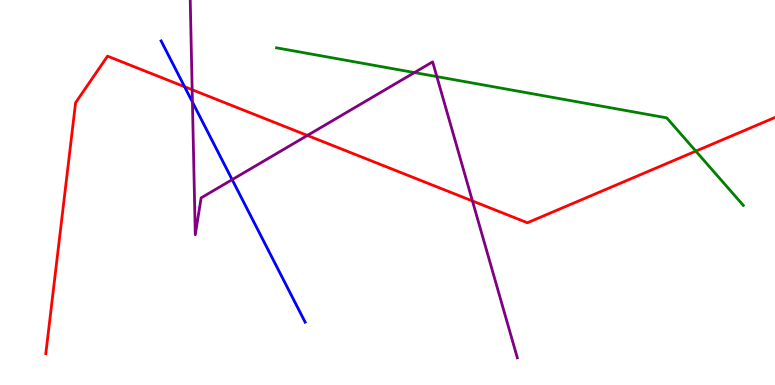[{'lines': ['blue', 'red'], 'intersections': [{'x': 2.38, 'y': 7.75}]}, {'lines': ['green', 'red'], 'intersections': [{'x': 8.98, 'y': 6.07}]}, {'lines': ['purple', 'red'], 'intersections': [{'x': 2.48, 'y': 7.67}, {'x': 3.97, 'y': 6.48}, {'x': 6.1, 'y': 4.78}]}, {'lines': ['blue', 'green'], 'intersections': []}, {'lines': ['blue', 'purple'], 'intersections': [{'x': 2.48, 'y': 7.35}, {'x': 3.0, 'y': 5.33}]}, {'lines': ['green', 'purple'], 'intersections': [{'x': 5.35, 'y': 8.11}, {'x': 5.64, 'y': 8.01}]}]